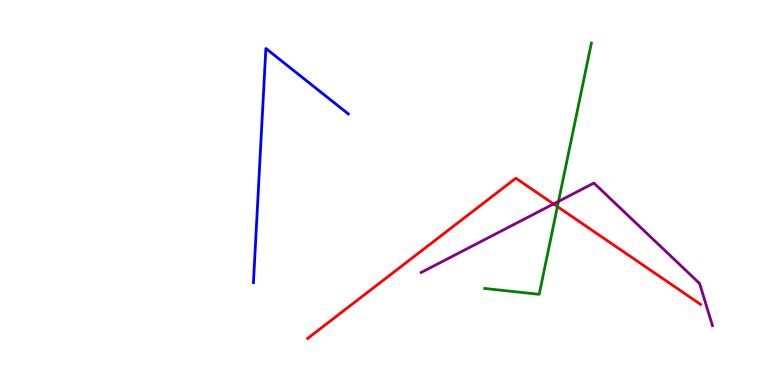[{'lines': ['blue', 'red'], 'intersections': []}, {'lines': ['green', 'red'], 'intersections': [{'x': 7.19, 'y': 4.63}]}, {'lines': ['purple', 'red'], 'intersections': [{'x': 7.14, 'y': 4.7}]}, {'lines': ['blue', 'green'], 'intersections': []}, {'lines': ['blue', 'purple'], 'intersections': []}, {'lines': ['green', 'purple'], 'intersections': [{'x': 7.21, 'y': 4.77}]}]